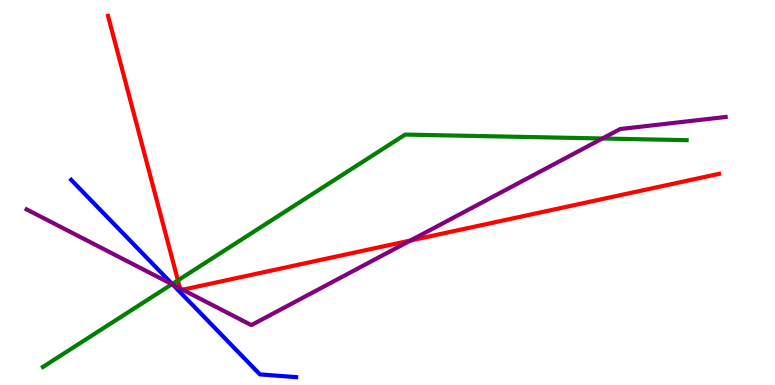[{'lines': ['blue', 'red'], 'intersections': []}, {'lines': ['green', 'red'], 'intersections': [{'x': 2.3, 'y': 2.72}]}, {'lines': ['purple', 'red'], 'intersections': [{'x': 2.32, 'y': 2.51}, {'x': 2.36, 'y': 2.47}, {'x': 5.3, 'y': 3.75}]}, {'lines': ['blue', 'green'], 'intersections': [{'x': 2.22, 'y': 2.62}]}, {'lines': ['blue', 'purple'], 'intersections': [{'x': 2.23, 'y': 2.6}]}, {'lines': ['green', 'purple'], 'intersections': [{'x': 2.22, 'y': 2.62}, {'x': 7.77, 'y': 6.4}]}]